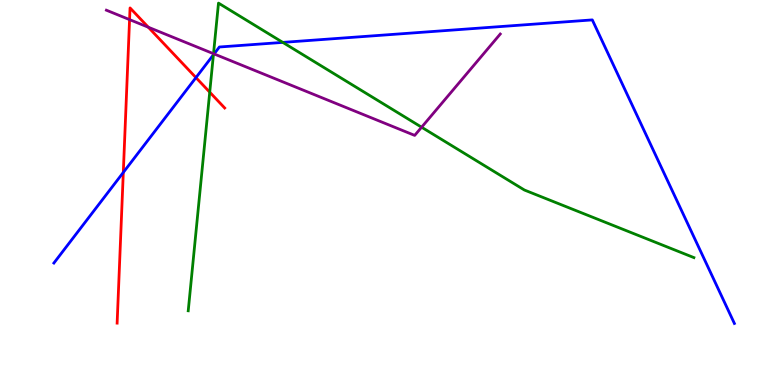[{'lines': ['blue', 'red'], 'intersections': [{'x': 1.59, 'y': 5.52}, {'x': 2.53, 'y': 7.98}]}, {'lines': ['green', 'red'], 'intersections': [{'x': 2.71, 'y': 7.61}]}, {'lines': ['purple', 'red'], 'intersections': [{'x': 1.67, 'y': 9.49}, {'x': 1.91, 'y': 9.29}]}, {'lines': ['blue', 'green'], 'intersections': [{'x': 2.75, 'y': 8.58}, {'x': 3.65, 'y': 8.9}]}, {'lines': ['blue', 'purple'], 'intersections': [{'x': 2.76, 'y': 8.6}]}, {'lines': ['green', 'purple'], 'intersections': [{'x': 2.76, 'y': 8.61}, {'x': 5.44, 'y': 6.7}]}]